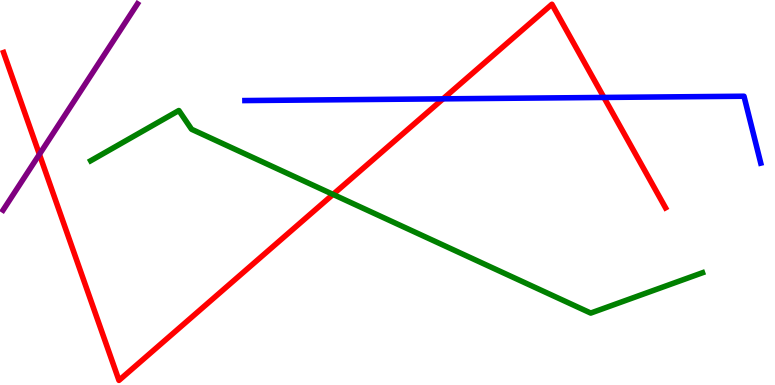[{'lines': ['blue', 'red'], 'intersections': [{'x': 5.72, 'y': 7.43}, {'x': 7.79, 'y': 7.47}]}, {'lines': ['green', 'red'], 'intersections': [{'x': 4.3, 'y': 4.95}]}, {'lines': ['purple', 'red'], 'intersections': [{'x': 0.509, 'y': 5.99}]}, {'lines': ['blue', 'green'], 'intersections': []}, {'lines': ['blue', 'purple'], 'intersections': []}, {'lines': ['green', 'purple'], 'intersections': []}]